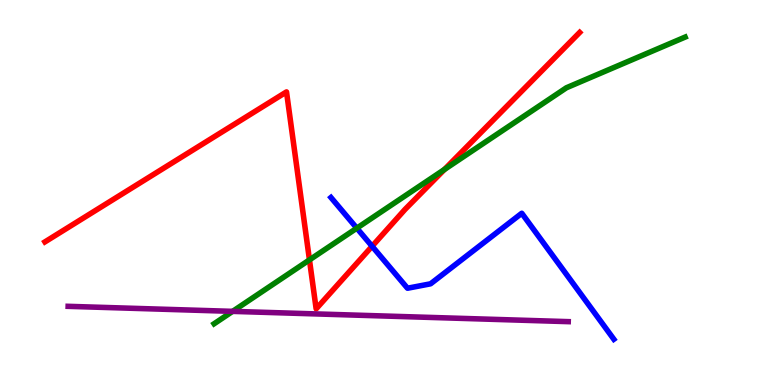[{'lines': ['blue', 'red'], 'intersections': [{'x': 4.8, 'y': 3.6}]}, {'lines': ['green', 'red'], 'intersections': [{'x': 3.99, 'y': 3.25}, {'x': 5.73, 'y': 5.6}]}, {'lines': ['purple', 'red'], 'intersections': []}, {'lines': ['blue', 'green'], 'intersections': [{'x': 4.6, 'y': 4.07}]}, {'lines': ['blue', 'purple'], 'intersections': []}, {'lines': ['green', 'purple'], 'intersections': [{'x': 3.0, 'y': 1.91}]}]